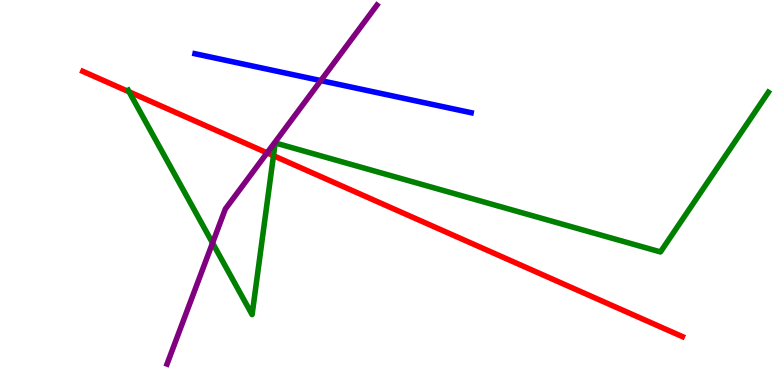[{'lines': ['blue', 'red'], 'intersections': []}, {'lines': ['green', 'red'], 'intersections': [{'x': 1.67, 'y': 7.61}, {'x': 3.53, 'y': 5.96}]}, {'lines': ['purple', 'red'], 'intersections': [{'x': 3.45, 'y': 6.03}]}, {'lines': ['blue', 'green'], 'intersections': []}, {'lines': ['blue', 'purple'], 'intersections': [{'x': 4.14, 'y': 7.91}]}, {'lines': ['green', 'purple'], 'intersections': [{'x': 2.74, 'y': 3.69}]}]